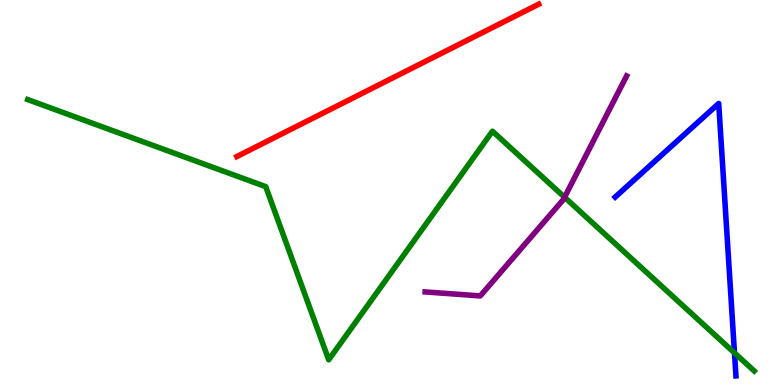[{'lines': ['blue', 'red'], 'intersections': []}, {'lines': ['green', 'red'], 'intersections': []}, {'lines': ['purple', 'red'], 'intersections': []}, {'lines': ['blue', 'green'], 'intersections': [{'x': 9.48, 'y': 0.834}]}, {'lines': ['blue', 'purple'], 'intersections': []}, {'lines': ['green', 'purple'], 'intersections': [{'x': 7.28, 'y': 4.88}]}]